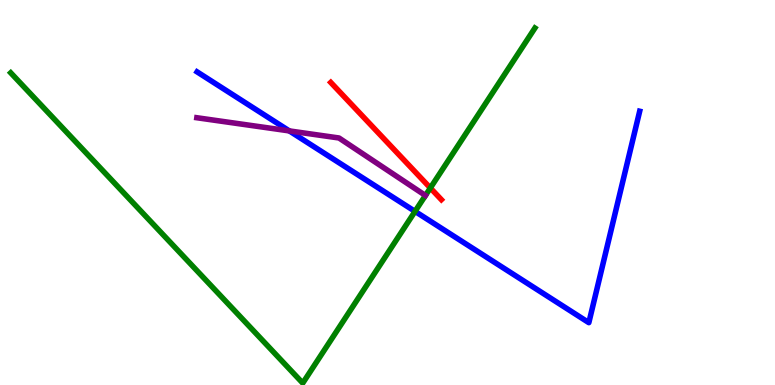[{'lines': ['blue', 'red'], 'intersections': []}, {'lines': ['green', 'red'], 'intersections': [{'x': 5.55, 'y': 5.12}]}, {'lines': ['purple', 'red'], 'intersections': []}, {'lines': ['blue', 'green'], 'intersections': [{'x': 5.36, 'y': 4.51}]}, {'lines': ['blue', 'purple'], 'intersections': [{'x': 3.73, 'y': 6.6}]}, {'lines': ['green', 'purple'], 'intersections': []}]